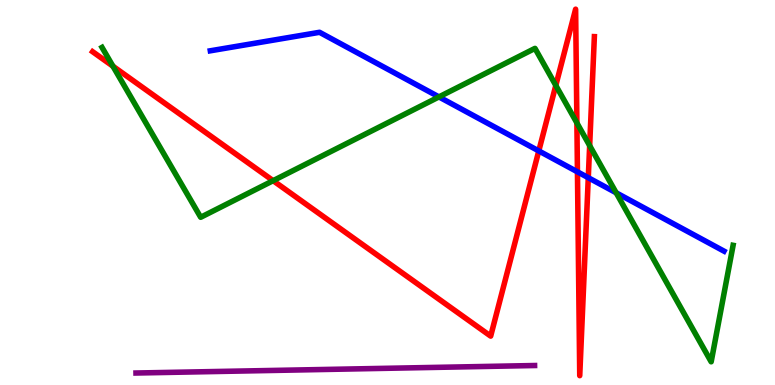[{'lines': ['blue', 'red'], 'intersections': [{'x': 6.95, 'y': 6.08}, {'x': 7.45, 'y': 5.54}, {'x': 7.59, 'y': 5.38}]}, {'lines': ['green', 'red'], 'intersections': [{'x': 1.46, 'y': 8.28}, {'x': 3.52, 'y': 5.31}, {'x': 7.17, 'y': 7.78}, {'x': 7.44, 'y': 6.81}, {'x': 7.61, 'y': 6.22}]}, {'lines': ['purple', 'red'], 'intersections': []}, {'lines': ['blue', 'green'], 'intersections': [{'x': 5.66, 'y': 7.48}, {'x': 7.95, 'y': 4.99}]}, {'lines': ['blue', 'purple'], 'intersections': []}, {'lines': ['green', 'purple'], 'intersections': []}]